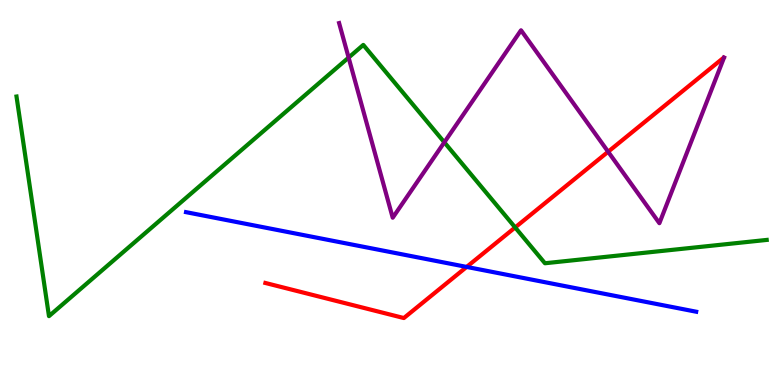[{'lines': ['blue', 'red'], 'intersections': [{'x': 6.02, 'y': 3.07}]}, {'lines': ['green', 'red'], 'intersections': [{'x': 6.65, 'y': 4.09}]}, {'lines': ['purple', 'red'], 'intersections': [{'x': 7.85, 'y': 6.06}]}, {'lines': ['blue', 'green'], 'intersections': []}, {'lines': ['blue', 'purple'], 'intersections': []}, {'lines': ['green', 'purple'], 'intersections': [{'x': 4.5, 'y': 8.5}, {'x': 5.73, 'y': 6.3}]}]